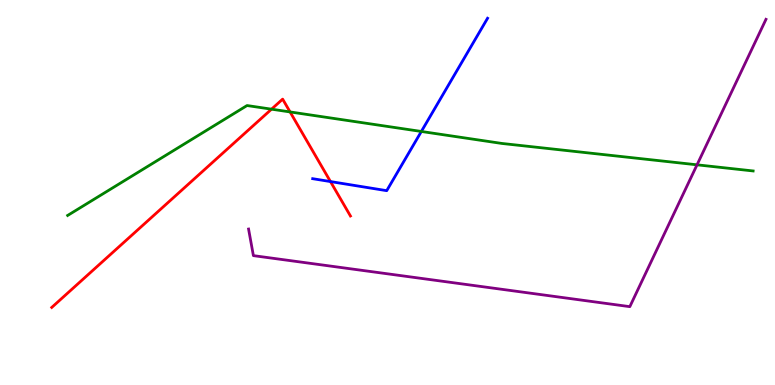[{'lines': ['blue', 'red'], 'intersections': [{'x': 4.26, 'y': 5.28}]}, {'lines': ['green', 'red'], 'intersections': [{'x': 3.5, 'y': 7.16}, {'x': 3.74, 'y': 7.09}]}, {'lines': ['purple', 'red'], 'intersections': []}, {'lines': ['blue', 'green'], 'intersections': [{'x': 5.44, 'y': 6.59}]}, {'lines': ['blue', 'purple'], 'intersections': []}, {'lines': ['green', 'purple'], 'intersections': [{'x': 8.99, 'y': 5.72}]}]